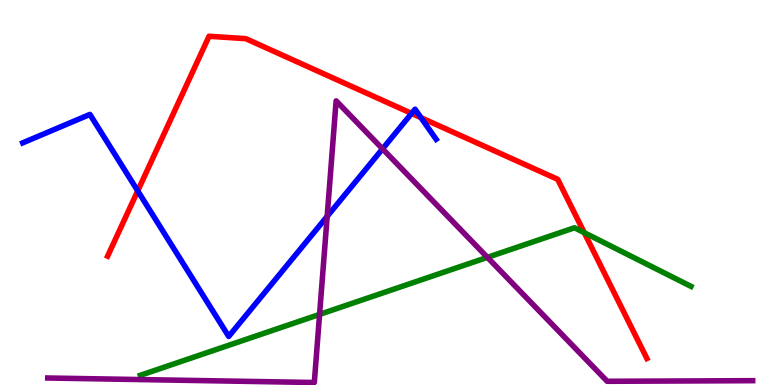[{'lines': ['blue', 'red'], 'intersections': [{'x': 1.78, 'y': 5.04}, {'x': 5.31, 'y': 7.05}, {'x': 5.43, 'y': 6.94}]}, {'lines': ['green', 'red'], 'intersections': [{'x': 7.54, 'y': 3.96}]}, {'lines': ['purple', 'red'], 'intersections': []}, {'lines': ['blue', 'green'], 'intersections': []}, {'lines': ['blue', 'purple'], 'intersections': [{'x': 4.22, 'y': 4.38}, {'x': 4.94, 'y': 6.13}]}, {'lines': ['green', 'purple'], 'intersections': [{'x': 4.12, 'y': 1.83}, {'x': 6.29, 'y': 3.32}]}]